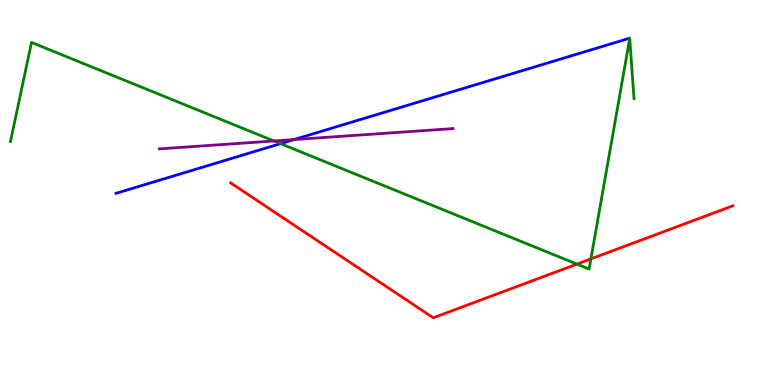[{'lines': ['blue', 'red'], 'intersections': []}, {'lines': ['green', 'red'], 'intersections': [{'x': 7.44, 'y': 3.14}, {'x': 7.62, 'y': 3.28}]}, {'lines': ['purple', 'red'], 'intersections': []}, {'lines': ['blue', 'green'], 'intersections': [{'x': 3.62, 'y': 6.27}]}, {'lines': ['blue', 'purple'], 'intersections': [{'x': 3.79, 'y': 6.37}]}, {'lines': ['green', 'purple'], 'intersections': [{'x': 3.53, 'y': 6.34}]}]